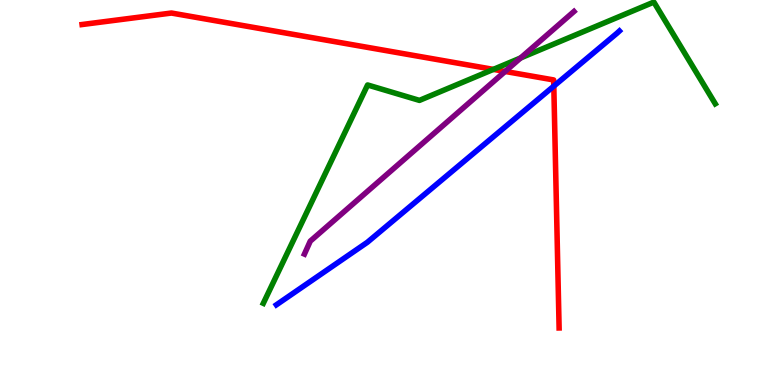[{'lines': ['blue', 'red'], 'intersections': [{'x': 7.15, 'y': 7.76}]}, {'lines': ['green', 'red'], 'intersections': [{'x': 6.37, 'y': 8.2}]}, {'lines': ['purple', 'red'], 'intersections': [{'x': 6.52, 'y': 8.14}]}, {'lines': ['blue', 'green'], 'intersections': []}, {'lines': ['blue', 'purple'], 'intersections': []}, {'lines': ['green', 'purple'], 'intersections': [{'x': 6.72, 'y': 8.49}]}]